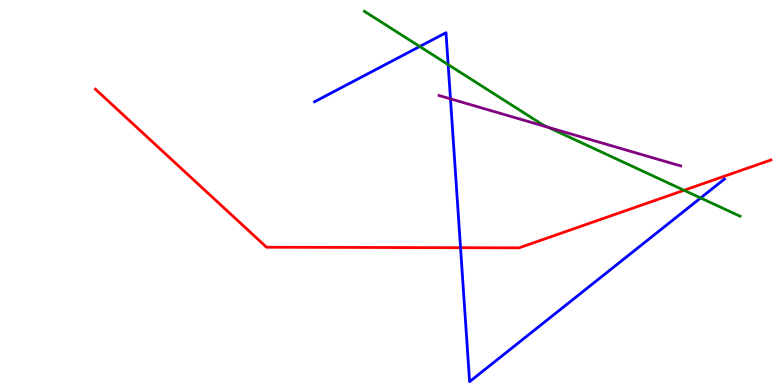[{'lines': ['blue', 'red'], 'intersections': [{'x': 5.94, 'y': 3.57}]}, {'lines': ['green', 'red'], 'intersections': [{'x': 8.83, 'y': 5.06}]}, {'lines': ['purple', 'red'], 'intersections': []}, {'lines': ['blue', 'green'], 'intersections': [{'x': 5.42, 'y': 8.79}, {'x': 5.78, 'y': 8.32}, {'x': 9.04, 'y': 4.86}]}, {'lines': ['blue', 'purple'], 'intersections': [{'x': 5.81, 'y': 7.43}]}, {'lines': ['green', 'purple'], 'intersections': [{'x': 7.07, 'y': 6.69}]}]